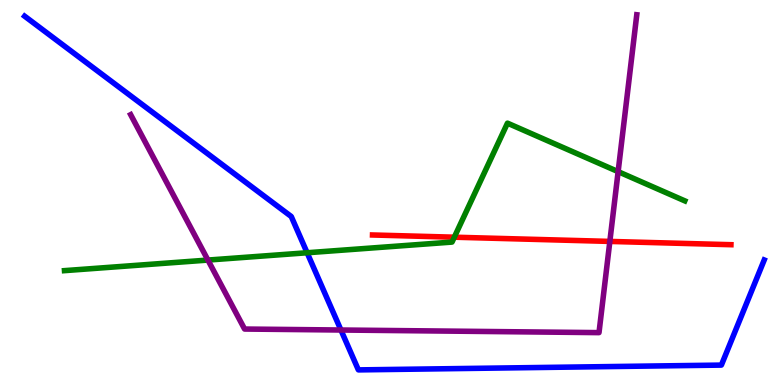[{'lines': ['blue', 'red'], 'intersections': []}, {'lines': ['green', 'red'], 'intersections': [{'x': 5.86, 'y': 3.84}]}, {'lines': ['purple', 'red'], 'intersections': [{'x': 7.87, 'y': 3.73}]}, {'lines': ['blue', 'green'], 'intersections': [{'x': 3.96, 'y': 3.43}]}, {'lines': ['blue', 'purple'], 'intersections': [{'x': 4.4, 'y': 1.43}]}, {'lines': ['green', 'purple'], 'intersections': [{'x': 2.68, 'y': 3.25}, {'x': 7.98, 'y': 5.54}]}]